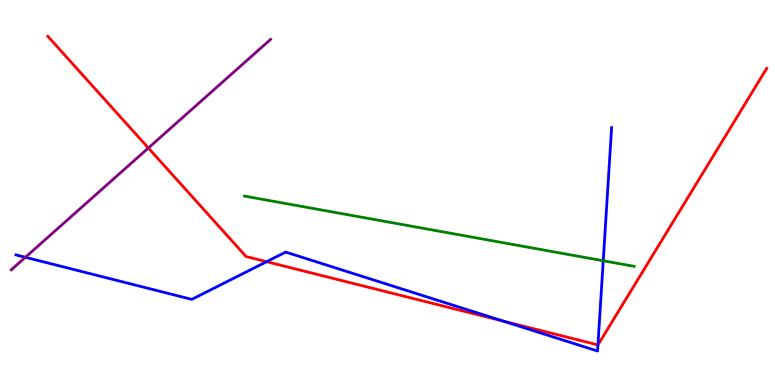[{'lines': ['blue', 'red'], 'intersections': [{'x': 3.44, 'y': 3.2}, {'x': 6.5, 'y': 1.66}, {'x': 7.72, 'y': 1.04}]}, {'lines': ['green', 'red'], 'intersections': []}, {'lines': ['purple', 'red'], 'intersections': [{'x': 1.91, 'y': 6.16}]}, {'lines': ['blue', 'green'], 'intersections': [{'x': 7.78, 'y': 3.23}]}, {'lines': ['blue', 'purple'], 'intersections': [{'x': 0.328, 'y': 3.32}]}, {'lines': ['green', 'purple'], 'intersections': []}]